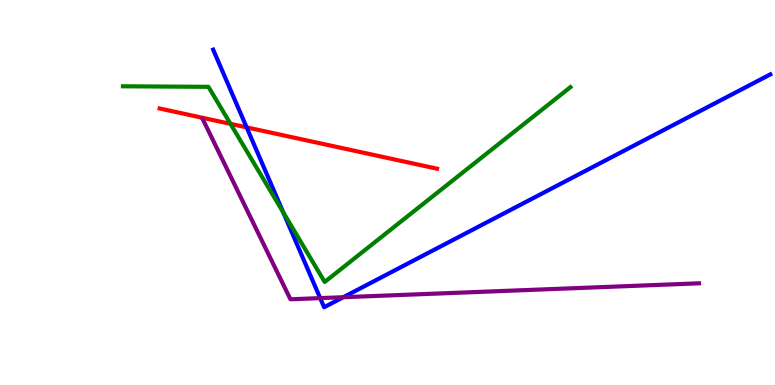[{'lines': ['blue', 'red'], 'intersections': [{'x': 3.18, 'y': 6.69}]}, {'lines': ['green', 'red'], 'intersections': [{'x': 2.97, 'y': 6.78}]}, {'lines': ['purple', 'red'], 'intersections': []}, {'lines': ['blue', 'green'], 'intersections': [{'x': 3.66, 'y': 4.48}]}, {'lines': ['blue', 'purple'], 'intersections': [{'x': 4.13, 'y': 2.26}, {'x': 4.43, 'y': 2.28}]}, {'lines': ['green', 'purple'], 'intersections': []}]